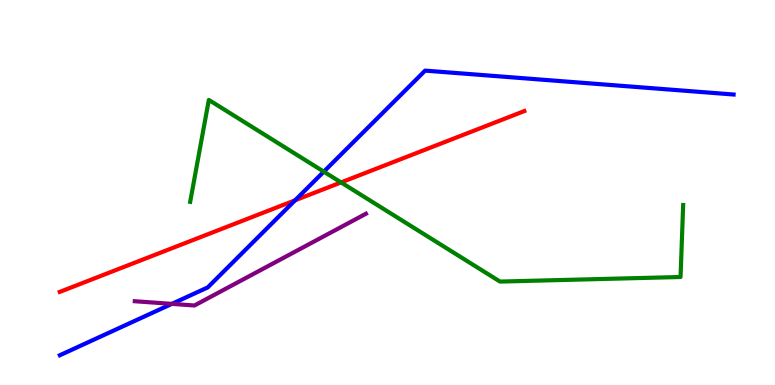[{'lines': ['blue', 'red'], 'intersections': [{'x': 3.81, 'y': 4.8}]}, {'lines': ['green', 'red'], 'intersections': [{'x': 4.4, 'y': 5.26}]}, {'lines': ['purple', 'red'], 'intersections': []}, {'lines': ['blue', 'green'], 'intersections': [{'x': 4.18, 'y': 5.54}]}, {'lines': ['blue', 'purple'], 'intersections': [{'x': 2.22, 'y': 2.11}]}, {'lines': ['green', 'purple'], 'intersections': []}]